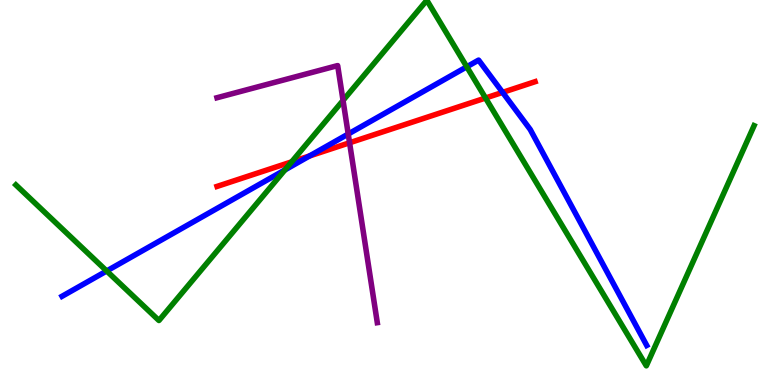[{'lines': ['blue', 'red'], 'intersections': [{'x': 3.99, 'y': 5.95}, {'x': 6.49, 'y': 7.6}]}, {'lines': ['green', 'red'], 'intersections': [{'x': 3.76, 'y': 5.8}, {'x': 6.26, 'y': 7.45}]}, {'lines': ['purple', 'red'], 'intersections': [{'x': 4.51, 'y': 6.29}]}, {'lines': ['blue', 'green'], 'intersections': [{'x': 1.38, 'y': 2.96}, {'x': 3.68, 'y': 5.59}, {'x': 6.02, 'y': 8.26}]}, {'lines': ['blue', 'purple'], 'intersections': [{'x': 4.49, 'y': 6.52}]}, {'lines': ['green', 'purple'], 'intersections': [{'x': 4.43, 'y': 7.39}]}]